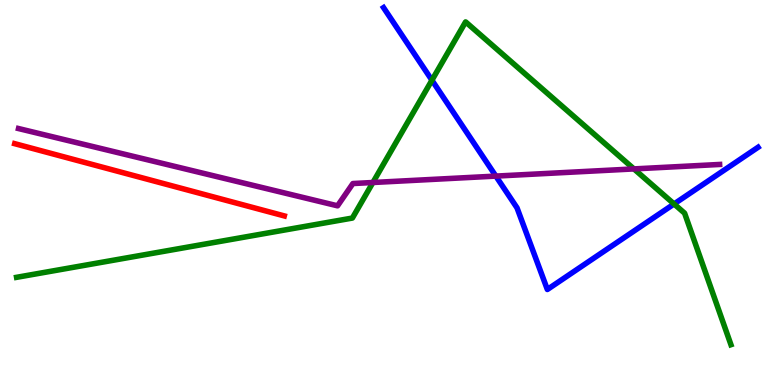[{'lines': ['blue', 'red'], 'intersections': []}, {'lines': ['green', 'red'], 'intersections': []}, {'lines': ['purple', 'red'], 'intersections': []}, {'lines': ['blue', 'green'], 'intersections': [{'x': 5.57, 'y': 7.92}, {'x': 8.7, 'y': 4.7}]}, {'lines': ['blue', 'purple'], 'intersections': [{'x': 6.4, 'y': 5.43}]}, {'lines': ['green', 'purple'], 'intersections': [{'x': 4.81, 'y': 5.26}, {'x': 8.18, 'y': 5.61}]}]